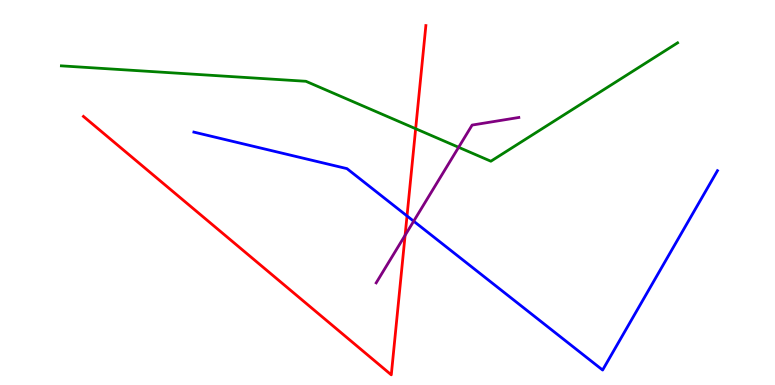[{'lines': ['blue', 'red'], 'intersections': [{'x': 5.25, 'y': 4.39}]}, {'lines': ['green', 'red'], 'intersections': [{'x': 5.36, 'y': 6.66}]}, {'lines': ['purple', 'red'], 'intersections': [{'x': 5.23, 'y': 3.89}]}, {'lines': ['blue', 'green'], 'intersections': []}, {'lines': ['blue', 'purple'], 'intersections': [{'x': 5.34, 'y': 4.25}]}, {'lines': ['green', 'purple'], 'intersections': [{'x': 5.92, 'y': 6.17}]}]